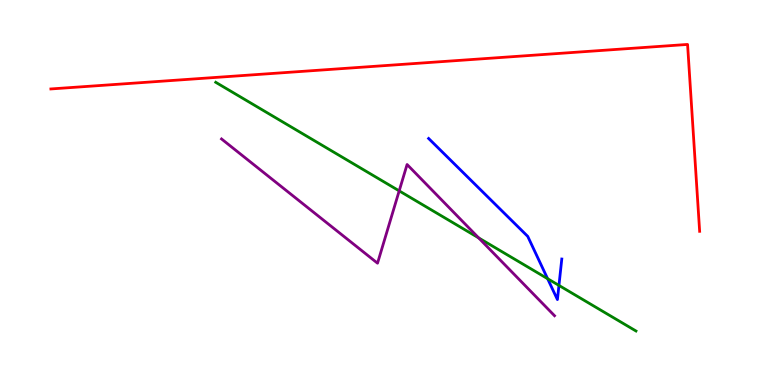[{'lines': ['blue', 'red'], 'intersections': []}, {'lines': ['green', 'red'], 'intersections': []}, {'lines': ['purple', 'red'], 'intersections': []}, {'lines': ['blue', 'green'], 'intersections': [{'x': 7.07, 'y': 2.76}, {'x': 7.21, 'y': 2.59}]}, {'lines': ['blue', 'purple'], 'intersections': []}, {'lines': ['green', 'purple'], 'intersections': [{'x': 5.15, 'y': 5.04}, {'x': 6.18, 'y': 3.82}]}]